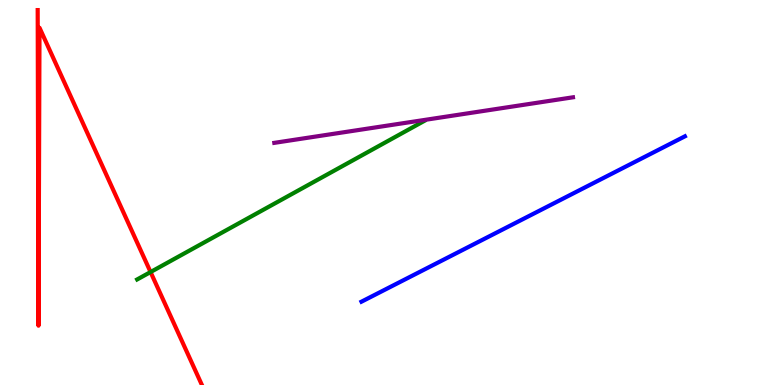[{'lines': ['blue', 'red'], 'intersections': []}, {'lines': ['green', 'red'], 'intersections': [{'x': 1.94, 'y': 2.93}]}, {'lines': ['purple', 'red'], 'intersections': []}, {'lines': ['blue', 'green'], 'intersections': []}, {'lines': ['blue', 'purple'], 'intersections': []}, {'lines': ['green', 'purple'], 'intersections': []}]